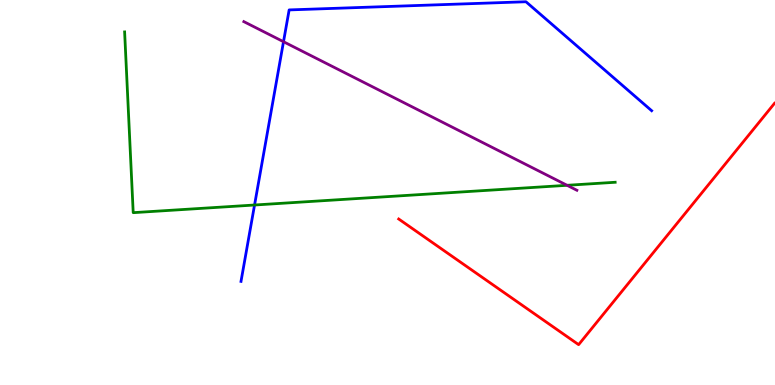[{'lines': ['blue', 'red'], 'intersections': []}, {'lines': ['green', 'red'], 'intersections': []}, {'lines': ['purple', 'red'], 'intersections': []}, {'lines': ['blue', 'green'], 'intersections': [{'x': 3.28, 'y': 4.68}]}, {'lines': ['blue', 'purple'], 'intersections': [{'x': 3.66, 'y': 8.92}]}, {'lines': ['green', 'purple'], 'intersections': [{'x': 7.32, 'y': 5.19}]}]